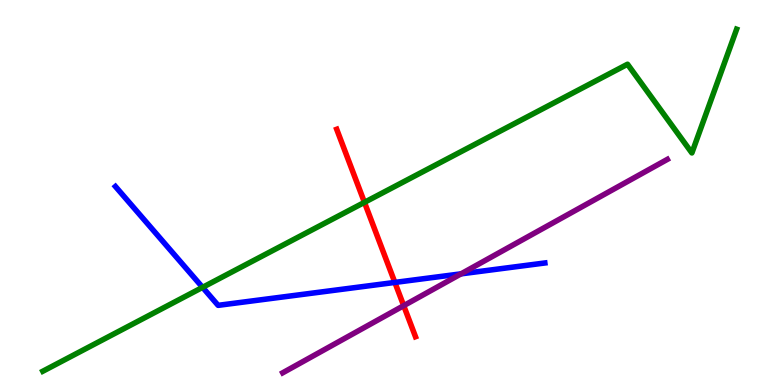[{'lines': ['blue', 'red'], 'intersections': [{'x': 5.1, 'y': 2.66}]}, {'lines': ['green', 'red'], 'intersections': [{'x': 4.7, 'y': 4.74}]}, {'lines': ['purple', 'red'], 'intersections': [{'x': 5.21, 'y': 2.06}]}, {'lines': ['blue', 'green'], 'intersections': [{'x': 2.61, 'y': 2.54}]}, {'lines': ['blue', 'purple'], 'intersections': [{'x': 5.95, 'y': 2.89}]}, {'lines': ['green', 'purple'], 'intersections': []}]